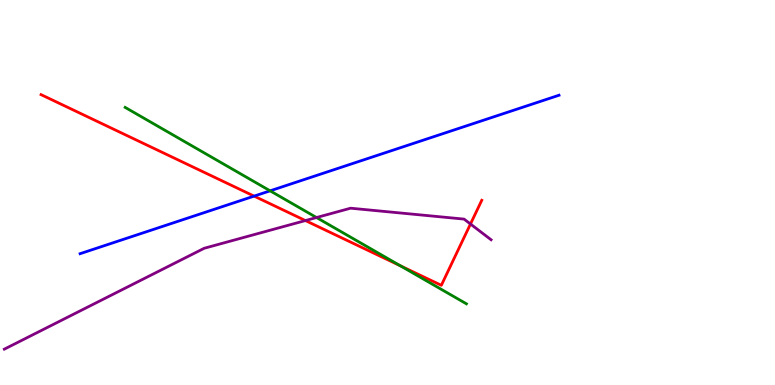[{'lines': ['blue', 'red'], 'intersections': [{'x': 3.28, 'y': 4.91}]}, {'lines': ['green', 'red'], 'intersections': [{'x': 5.17, 'y': 3.1}]}, {'lines': ['purple', 'red'], 'intersections': [{'x': 3.94, 'y': 4.27}, {'x': 6.07, 'y': 4.18}]}, {'lines': ['blue', 'green'], 'intersections': [{'x': 3.49, 'y': 5.04}]}, {'lines': ['blue', 'purple'], 'intersections': []}, {'lines': ['green', 'purple'], 'intersections': [{'x': 4.08, 'y': 4.35}]}]